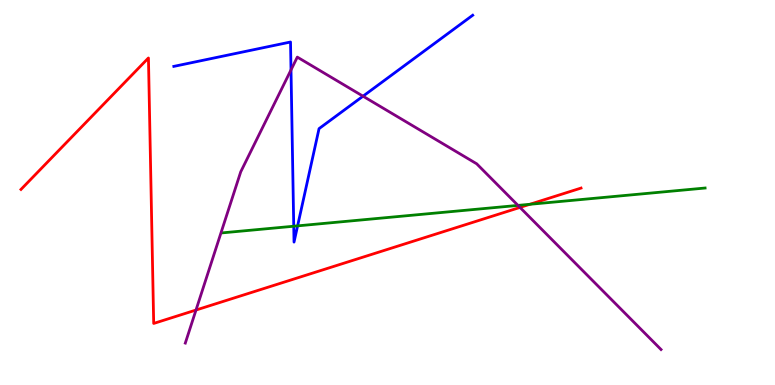[{'lines': ['blue', 'red'], 'intersections': []}, {'lines': ['green', 'red'], 'intersections': [{'x': 6.84, 'y': 4.69}]}, {'lines': ['purple', 'red'], 'intersections': [{'x': 2.53, 'y': 1.95}, {'x': 6.71, 'y': 4.61}]}, {'lines': ['blue', 'green'], 'intersections': [{'x': 3.79, 'y': 4.12}, {'x': 3.84, 'y': 4.13}]}, {'lines': ['blue', 'purple'], 'intersections': [{'x': 3.75, 'y': 8.18}, {'x': 4.68, 'y': 7.5}]}, {'lines': ['green', 'purple'], 'intersections': [{'x': 6.68, 'y': 4.66}]}]